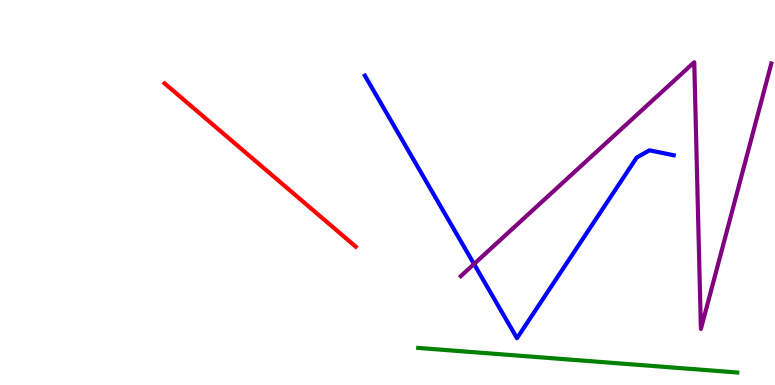[{'lines': ['blue', 'red'], 'intersections': []}, {'lines': ['green', 'red'], 'intersections': []}, {'lines': ['purple', 'red'], 'intersections': []}, {'lines': ['blue', 'green'], 'intersections': []}, {'lines': ['blue', 'purple'], 'intersections': [{'x': 6.12, 'y': 3.14}]}, {'lines': ['green', 'purple'], 'intersections': []}]